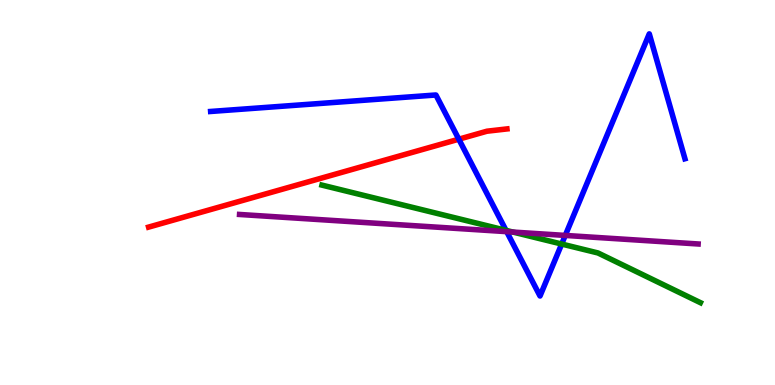[{'lines': ['blue', 'red'], 'intersections': [{'x': 5.92, 'y': 6.38}]}, {'lines': ['green', 'red'], 'intersections': []}, {'lines': ['purple', 'red'], 'intersections': []}, {'lines': ['blue', 'green'], 'intersections': [{'x': 6.53, 'y': 4.02}, {'x': 7.25, 'y': 3.66}]}, {'lines': ['blue', 'purple'], 'intersections': [{'x': 6.54, 'y': 3.98}, {'x': 7.29, 'y': 3.89}]}, {'lines': ['green', 'purple'], 'intersections': [{'x': 6.62, 'y': 3.97}]}]